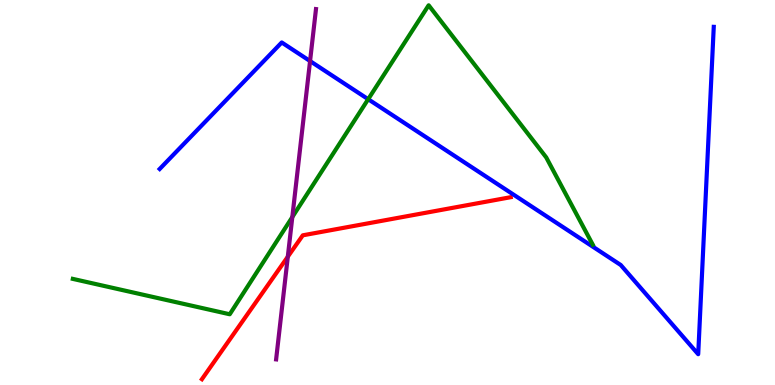[{'lines': ['blue', 'red'], 'intersections': []}, {'lines': ['green', 'red'], 'intersections': []}, {'lines': ['purple', 'red'], 'intersections': [{'x': 3.71, 'y': 3.33}]}, {'lines': ['blue', 'green'], 'intersections': [{'x': 4.75, 'y': 7.42}]}, {'lines': ['blue', 'purple'], 'intersections': [{'x': 4.0, 'y': 8.41}]}, {'lines': ['green', 'purple'], 'intersections': [{'x': 3.77, 'y': 4.36}]}]